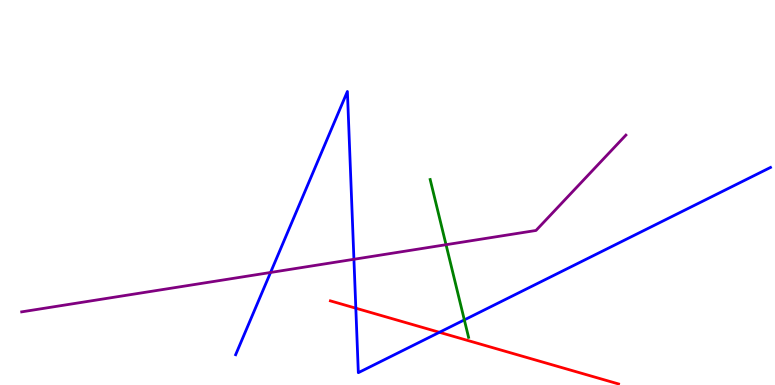[{'lines': ['blue', 'red'], 'intersections': [{'x': 4.59, 'y': 1.99}, {'x': 5.67, 'y': 1.37}]}, {'lines': ['green', 'red'], 'intersections': []}, {'lines': ['purple', 'red'], 'intersections': []}, {'lines': ['blue', 'green'], 'intersections': [{'x': 5.99, 'y': 1.69}]}, {'lines': ['blue', 'purple'], 'intersections': [{'x': 3.49, 'y': 2.92}, {'x': 4.57, 'y': 3.27}]}, {'lines': ['green', 'purple'], 'intersections': [{'x': 5.76, 'y': 3.64}]}]